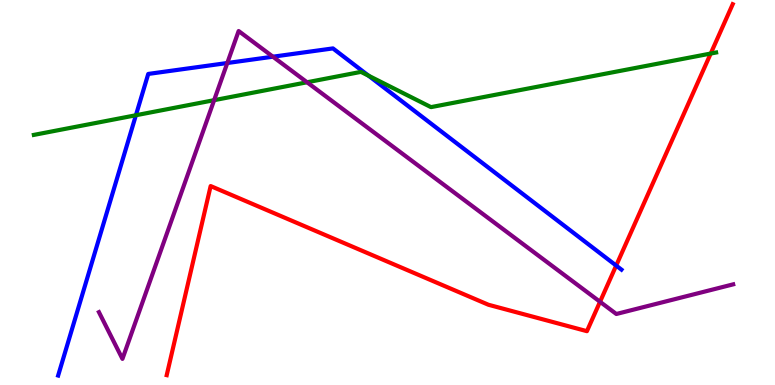[{'lines': ['blue', 'red'], 'intersections': [{'x': 7.95, 'y': 3.1}]}, {'lines': ['green', 'red'], 'intersections': [{'x': 9.17, 'y': 8.61}]}, {'lines': ['purple', 'red'], 'intersections': [{'x': 7.74, 'y': 2.16}]}, {'lines': ['blue', 'green'], 'intersections': [{'x': 1.75, 'y': 7.01}, {'x': 4.76, 'y': 8.03}]}, {'lines': ['blue', 'purple'], 'intersections': [{'x': 2.93, 'y': 8.36}, {'x': 3.52, 'y': 8.53}]}, {'lines': ['green', 'purple'], 'intersections': [{'x': 2.76, 'y': 7.4}, {'x': 3.96, 'y': 7.86}]}]